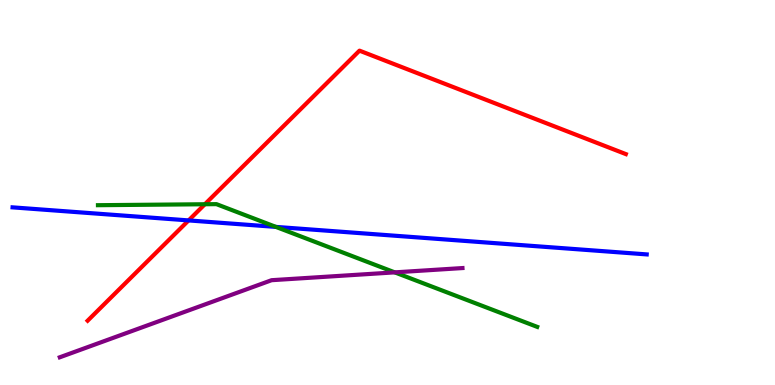[{'lines': ['blue', 'red'], 'intersections': [{'x': 2.43, 'y': 4.27}]}, {'lines': ['green', 'red'], 'intersections': [{'x': 2.64, 'y': 4.69}]}, {'lines': ['purple', 'red'], 'intersections': []}, {'lines': ['blue', 'green'], 'intersections': [{'x': 3.56, 'y': 4.11}]}, {'lines': ['blue', 'purple'], 'intersections': []}, {'lines': ['green', 'purple'], 'intersections': [{'x': 5.09, 'y': 2.93}]}]